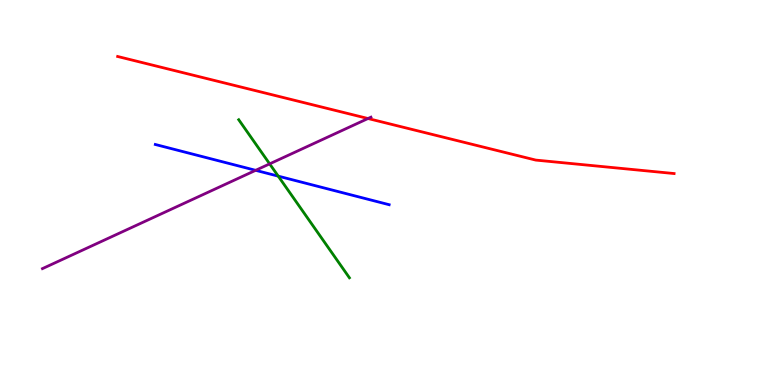[{'lines': ['blue', 'red'], 'intersections': []}, {'lines': ['green', 'red'], 'intersections': []}, {'lines': ['purple', 'red'], 'intersections': [{'x': 4.75, 'y': 6.92}]}, {'lines': ['blue', 'green'], 'intersections': [{'x': 3.59, 'y': 5.42}]}, {'lines': ['blue', 'purple'], 'intersections': [{'x': 3.3, 'y': 5.58}]}, {'lines': ['green', 'purple'], 'intersections': [{'x': 3.48, 'y': 5.74}]}]